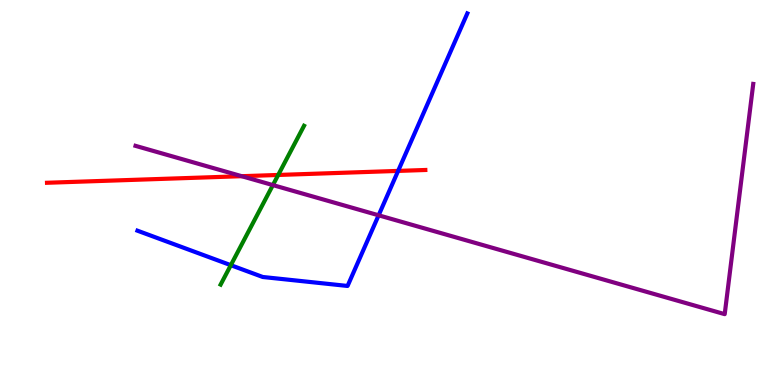[{'lines': ['blue', 'red'], 'intersections': [{'x': 5.14, 'y': 5.56}]}, {'lines': ['green', 'red'], 'intersections': [{'x': 3.59, 'y': 5.46}]}, {'lines': ['purple', 'red'], 'intersections': [{'x': 3.12, 'y': 5.42}]}, {'lines': ['blue', 'green'], 'intersections': [{'x': 2.98, 'y': 3.11}]}, {'lines': ['blue', 'purple'], 'intersections': [{'x': 4.89, 'y': 4.41}]}, {'lines': ['green', 'purple'], 'intersections': [{'x': 3.52, 'y': 5.19}]}]